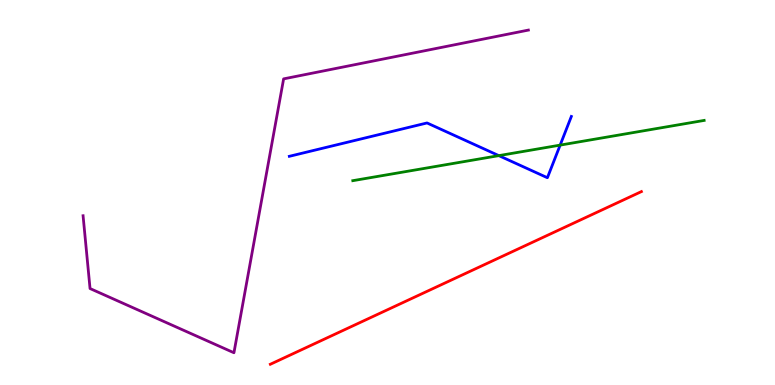[{'lines': ['blue', 'red'], 'intersections': []}, {'lines': ['green', 'red'], 'intersections': []}, {'lines': ['purple', 'red'], 'intersections': []}, {'lines': ['blue', 'green'], 'intersections': [{'x': 6.44, 'y': 5.96}, {'x': 7.23, 'y': 6.23}]}, {'lines': ['blue', 'purple'], 'intersections': []}, {'lines': ['green', 'purple'], 'intersections': []}]